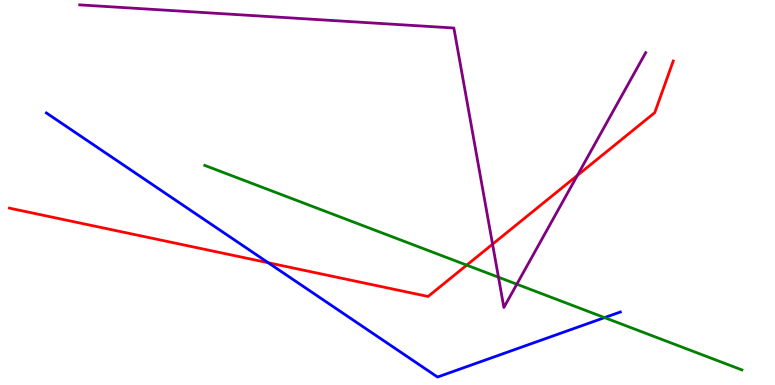[{'lines': ['blue', 'red'], 'intersections': [{'x': 3.46, 'y': 3.18}]}, {'lines': ['green', 'red'], 'intersections': [{'x': 6.02, 'y': 3.11}]}, {'lines': ['purple', 'red'], 'intersections': [{'x': 6.36, 'y': 3.66}, {'x': 7.45, 'y': 5.44}]}, {'lines': ['blue', 'green'], 'intersections': [{'x': 7.8, 'y': 1.75}]}, {'lines': ['blue', 'purple'], 'intersections': []}, {'lines': ['green', 'purple'], 'intersections': [{'x': 6.43, 'y': 2.8}, {'x': 6.67, 'y': 2.62}]}]